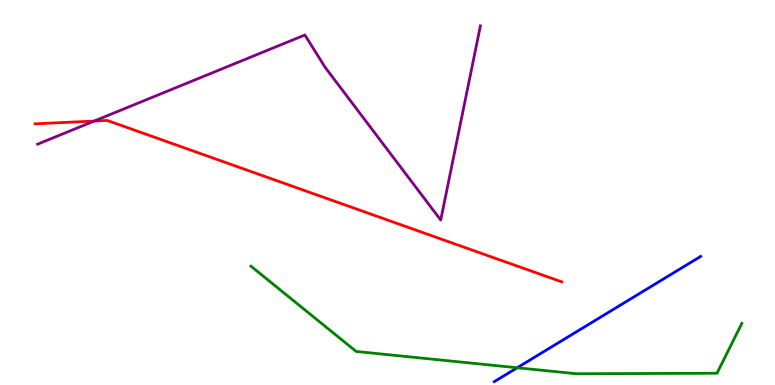[{'lines': ['blue', 'red'], 'intersections': []}, {'lines': ['green', 'red'], 'intersections': []}, {'lines': ['purple', 'red'], 'intersections': [{'x': 1.21, 'y': 6.86}]}, {'lines': ['blue', 'green'], 'intersections': [{'x': 6.67, 'y': 0.448}]}, {'lines': ['blue', 'purple'], 'intersections': []}, {'lines': ['green', 'purple'], 'intersections': []}]